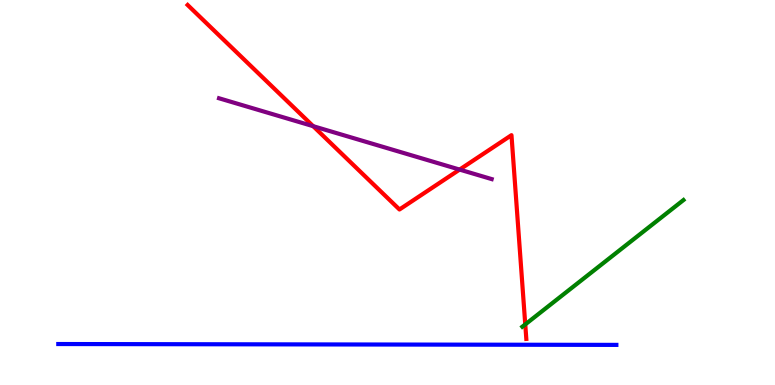[{'lines': ['blue', 'red'], 'intersections': []}, {'lines': ['green', 'red'], 'intersections': [{'x': 6.78, 'y': 1.57}]}, {'lines': ['purple', 'red'], 'intersections': [{'x': 4.04, 'y': 6.72}, {'x': 5.93, 'y': 5.6}]}, {'lines': ['blue', 'green'], 'intersections': []}, {'lines': ['blue', 'purple'], 'intersections': []}, {'lines': ['green', 'purple'], 'intersections': []}]